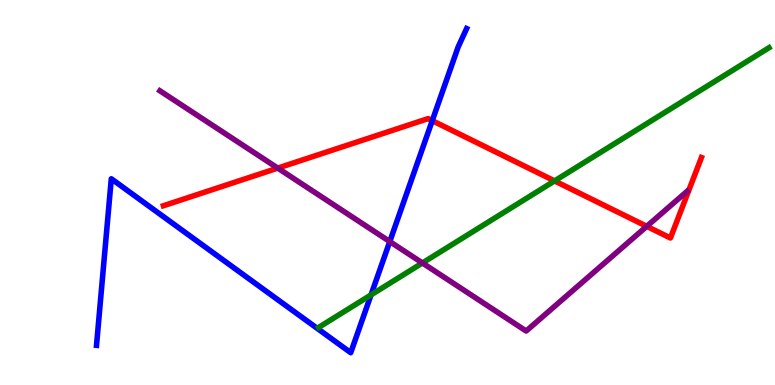[{'lines': ['blue', 'red'], 'intersections': [{'x': 5.58, 'y': 6.87}]}, {'lines': ['green', 'red'], 'intersections': [{'x': 7.16, 'y': 5.3}]}, {'lines': ['purple', 'red'], 'intersections': [{'x': 3.58, 'y': 5.63}, {'x': 8.35, 'y': 4.12}]}, {'lines': ['blue', 'green'], 'intersections': [{'x': 4.79, 'y': 2.34}]}, {'lines': ['blue', 'purple'], 'intersections': [{'x': 5.03, 'y': 3.73}]}, {'lines': ['green', 'purple'], 'intersections': [{'x': 5.45, 'y': 3.17}]}]